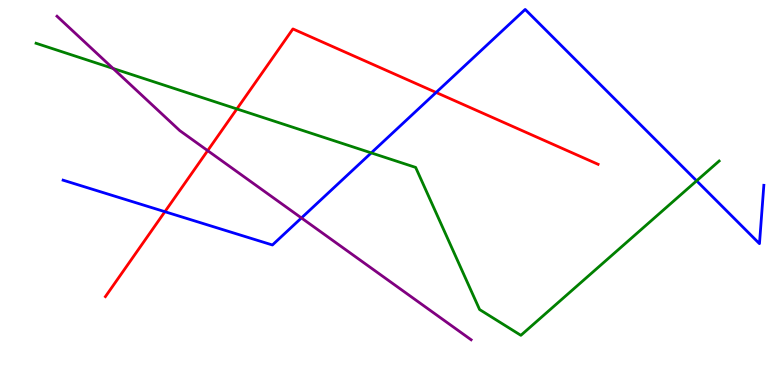[{'lines': ['blue', 'red'], 'intersections': [{'x': 2.13, 'y': 4.5}, {'x': 5.63, 'y': 7.6}]}, {'lines': ['green', 'red'], 'intersections': [{'x': 3.06, 'y': 7.17}]}, {'lines': ['purple', 'red'], 'intersections': [{'x': 2.68, 'y': 6.09}]}, {'lines': ['blue', 'green'], 'intersections': [{'x': 4.79, 'y': 6.03}, {'x': 8.99, 'y': 5.3}]}, {'lines': ['blue', 'purple'], 'intersections': [{'x': 3.89, 'y': 4.34}]}, {'lines': ['green', 'purple'], 'intersections': [{'x': 1.46, 'y': 8.22}]}]